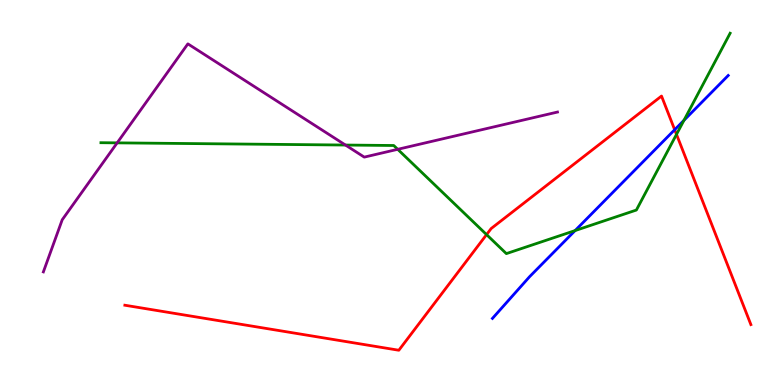[{'lines': ['blue', 'red'], 'intersections': [{'x': 8.71, 'y': 6.63}]}, {'lines': ['green', 'red'], 'intersections': [{'x': 6.28, 'y': 3.91}, {'x': 8.73, 'y': 6.51}]}, {'lines': ['purple', 'red'], 'intersections': []}, {'lines': ['blue', 'green'], 'intersections': [{'x': 7.42, 'y': 4.01}, {'x': 8.83, 'y': 6.87}]}, {'lines': ['blue', 'purple'], 'intersections': []}, {'lines': ['green', 'purple'], 'intersections': [{'x': 1.51, 'y': 6.29}, {'x': 4.46, 'y': 6.23}, {'x': 5.13, 'y': 6.12}]}]